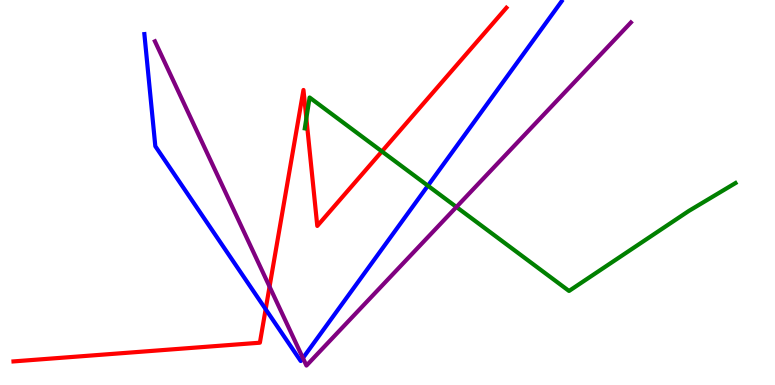[{'lines': ['blue', 'red'], 'intersections': [{'x': 3.43, 'y': 1.97}]}, {'lines': ['green', 'red'], 'intersections': [{'x': 3.95, 'y': 6.93}, {'x': 4.93, 'y': 6.07}]}, {'lines': ['purple', 'red'], 'intersections': [{'x': 3.48, 'y': 2.55}]}, {'lines': ['blue', 'green'], 'intersections': [{'x': 5.52, 'y': 5.18}]}, {'lines': ['blue', 'purple'], 'intersections': [{'x': 3.91, 'y': 0.7}]}, {'lines': ['green', 'purple'], 'intersections': [{'x': 5.89, 'y': 4.62}]}]